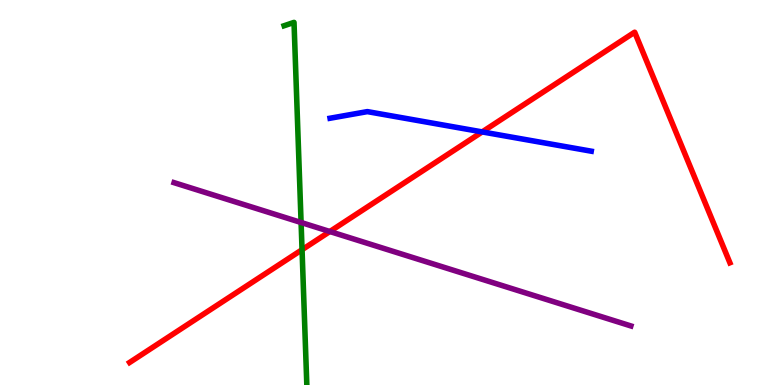[{'lines': ['blue', 'red'], 'intersections': [{'x': 6.22, 'y': 6.57}]}, {'lines': ['green', 'red'], 'intersections': [{'x': 3.9, 'y': 3.51}]}, {'lines': ['purple', 'red'], 'intersections': [{'x': 4.26, 'y': 3.99}]}, {'lines': ['blue', 'green'], 'intersections': []}, {'lines': ['blue', 'purple'], 'intersections': []}, {'lines': ['green', 'purple'], 'intersections': [{'x': 3.88, 'y': 4.22}]}]